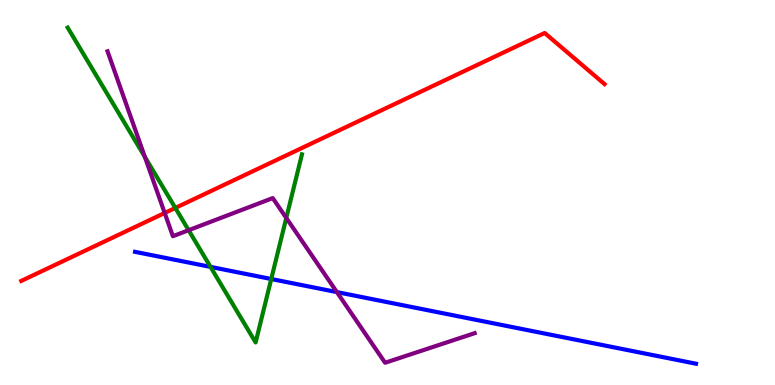[{'lines': ['blue', 'red'], 'intersections': []}, {'lines': ['green', 'red'], 'intersections': [{'x': 2.26, 'y': 4.6}]}, {'lines': ['purple', 'red'], 'intersections': [{'x': 2.12, 'y': 4.47}]}, {'lines': ['blue', 'green'], 'intersections': [{'x': 2.72, 'y': 3.07}, {'x': 3.5, 'y': 2.75}]}, {'lines': ['blue', 'purple'], 'intersections': [{'x': 4.35, 'y': 2.41}]}, {'lines': ['green', 'purple'], 'intersections': [{'x': 1.87, 'y': 5.93}, {'x': 2.43, 'y': 4.02}, {'x': 3.69, 'y': 4.34}]}]